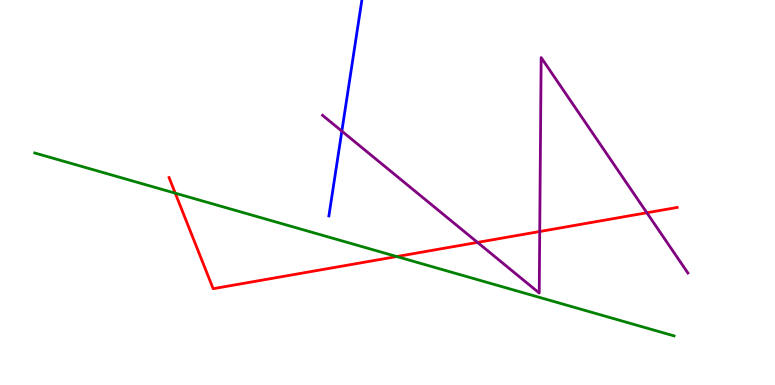[{'lines': ['blue', 'red'], 'intersections': []}, {'lines': ['green', 'red'], 'intersections': [{'x': 2.26, 'y': 4.98}, {'x': 5.12, 'y': 3.34}]}, {'lines': ['purple', 'red'], 'intersections': [{'x': 6.16, 'y': 3.7}, {'x': 6.96, 'y': 3.99}, {'x': 8.35, 'y': 4.47}]}, {'lines': ['blue', 'green'], 'intersections': []}, {'lines': ['blue', 'purple'], 'intersections': [{'x': 4.41, 'y': 6.59}]}, {'lines': ['green', 'purple'], 'intersections': []}]